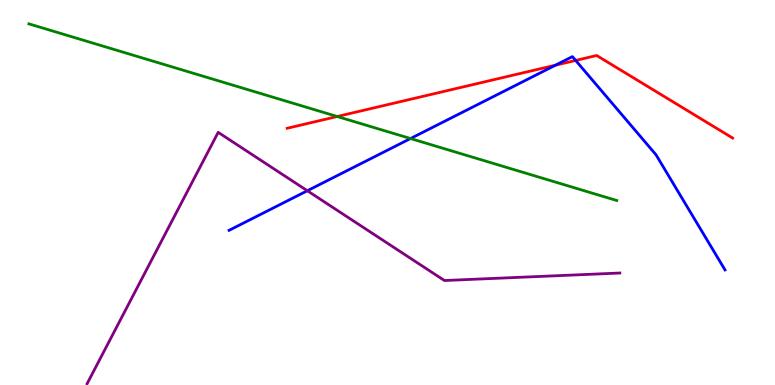[{'lines': ['blue', 'red'], 'intersections': [{'x': 7.17, 'y': 8.31}, {'x': 7.43, 'y': 8.43}]}, {'lines': ['green', 'red'], 'intersections': [{'x': 4.35, 'y': 6.97}]}, {'lines': ['purple', 'red'], 'intersections': []}, {'lines': ['blue', 'green'], 'intersections': [{'x': 5.3, 'y': 6.4}]}, {'lines': ['blue', 'purple'], 'intersections': [{'x': 3.97, 'y': 5.05}]}, {'lines': ['green', 'purple'], 'intersections': []}]